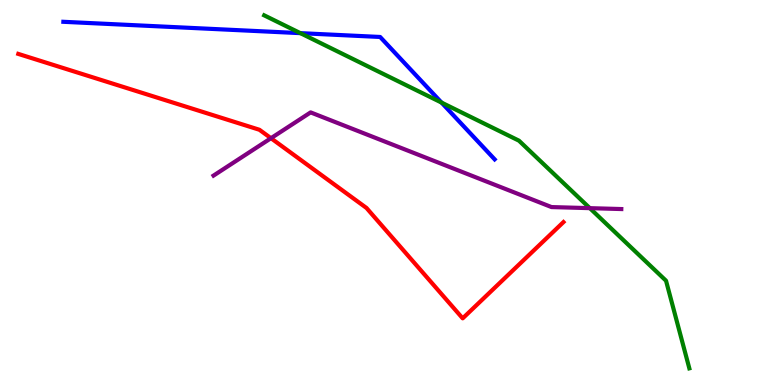[{'lines': ['blue', 'red'], 'intersections': []}, {'lines': ['green', 'red'], 'intersections': []}, {'lines': ['purple', 'red'], 'intersections': [{'x': 3.5, 'y': 6.41}]}, {'lines': ['blue', 'green'], 'intersections': [{'x': 3.88, 'y': 9.14}, {'x': 5.7, 'y': 7.34}]}, {'lines': ['blue', 'purple'], 'intersections': []}, {'lines': ['green', 'purple'], 'intersections': [{'x': 7.61, 'y': 4.59}]}]